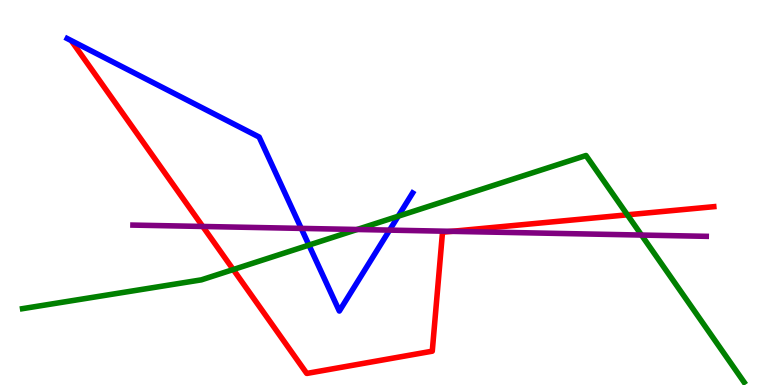[{'lines': ['blue', 'red'], 'intersections': []}, {'lines': ['green', 'red'], 'intersections': [{'x': 3.01, 'y': 3.0}, {'x': 8.09, 'y': 4.42}]}, {'lines': ['purple', 'red'], 'intersections': [{'x': 2.62, 'y': 4.12}, {'x': 5.83, 'y': 3.99}]}, {'lines': ['blue', 'green'], 'intersections': [{'x': 3.99, 'y': 3.63}, {'x': 5.14, 'y': 4.38}]}, {'lines': ['blue', 'purple'], 'intersections': [{'x': 3.89, 'y': 4.07}, {'x': 5.03, 'y': 4.02}]}, {'lines': ['green', 'purple'], 'intersections': [{'x': 4.61, 'y': 4.04}, {'x': 8.28, 'y': 3.89}]}]